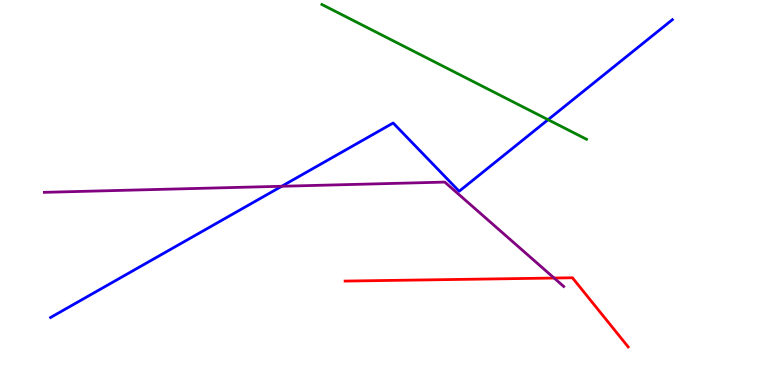[{'lines': ['blue', 'red'], 'intersections': []}, {'lines': ['green', 'red'], 'intersections': []}, {'lines': ['purple', 'red'], 'intersections': [{'x': 7.15, 'y': 2.78}]}, {'lines': ['blue', 'green'], 'intersections': [{'x': 7.07, 'y': 6.89}]}, {'lines': ['blue', 'purple'], 'intersections': [{'x': 3.64, 'y': 5.16}]}, {'lines': ['green', 'purple'], 'intersections': []}]